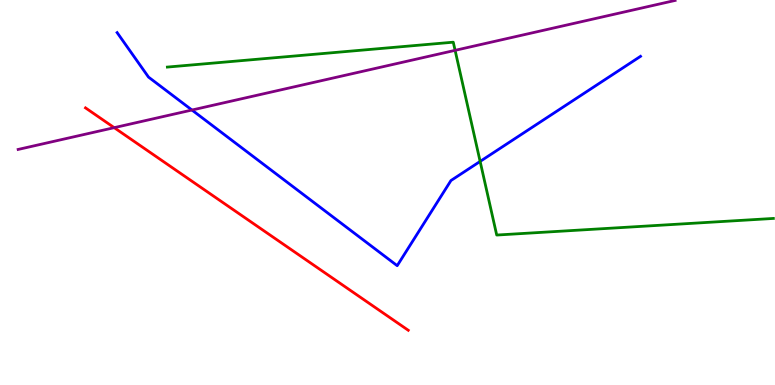[{'lines': ['blue', 'red'], 'intersections': []}, {'lines': ['green', 'red'], 'intersections': []}, {'lines': ['purple', 'red'], 'intersections': [{'x': 1.47, 'y': 6.68}]}, {'lines': ['blue', 'green'], 'intersections': [{'x': 6.2, 'y': 5.81}]}, {'lines': ['blue', 'purple'], 'intersections': [{'x': 2.48, 'y': 7.14}]}, {'lines': ['green', 'purple'], 'intersections': [{'x': 5.87, 'y': 8.69}]}]